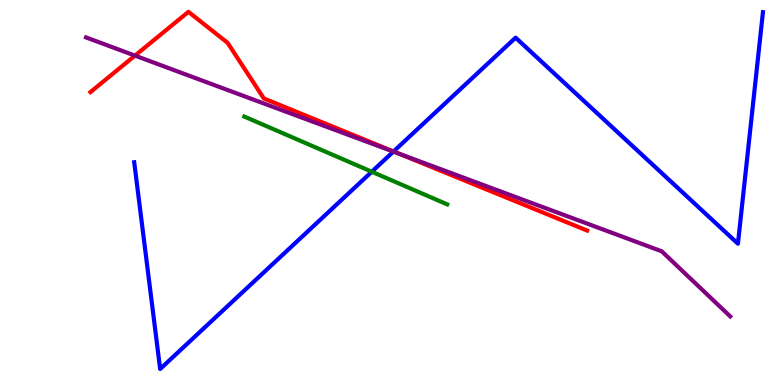[{'lines': ['blue', 'red'], 'intersections': [{'x': 5.08, 'y': 6.07}]}, {'lines': ['green', 'red'], 'intersections': []}, {'lines': ['purple', 'red'], 'intersections': [{'x': 1.74, 'y': 8.56}, {'x': 5.15, 'y': 6.01}]}, {'lines': ['blue', 'green'], 'intersections': [{'x': 4.8, 'y': 5.54}]}, {'lines': ['blue', 'purple'], 'intersections': [{'x': 5.08, 'y': 6.06}]}, {'lines': ['green', 'purple'], 'intersections': []}]